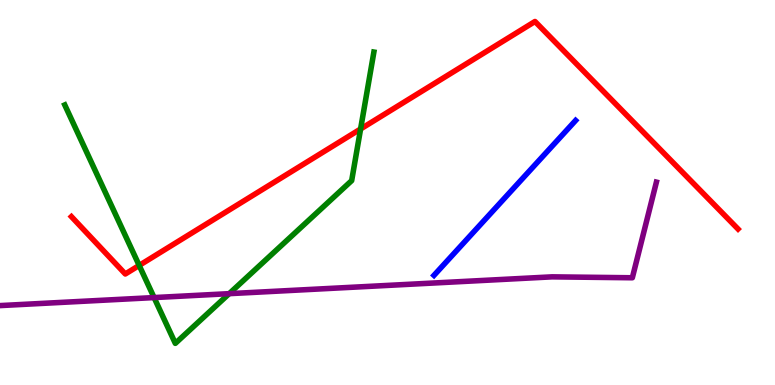[{'lines': ['blue', 'red'], 'intersections': []}, {'lines': ['green', 'red'], 'intersections': [{'x': 1.8, 'y': 3.11}, {'x': 4.65, 'y': 6.65}]}, {'lines': ['purple', 'red'], 'intersections': []}, {'lines': ['blue', 'green'], 'intersections': []}, {'lines': ['blue', 'purple'], 'intersections': []}, {'lines': ['green', 'purple'], 'intersections': [{'x': 1.99, 'y': 2.27}, {'x': 2.96, 'y': 2.37}]}]